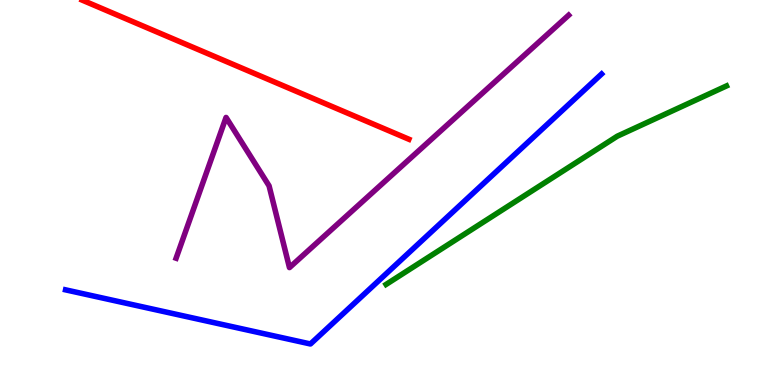[{'lines': ['blue', 'red'], 'intersections': []}, {'lines': ['green', 'red'], 'intersections': []}, {'lines': ['purple', 'red'], 'intersections': []}, {'lines': ['blue', 'green'], 'intersections': []}, {'lines': ['blue', 'purple'], 'intersections': []}, {'lines': ['green', 'purple'], 'intersections': []}]